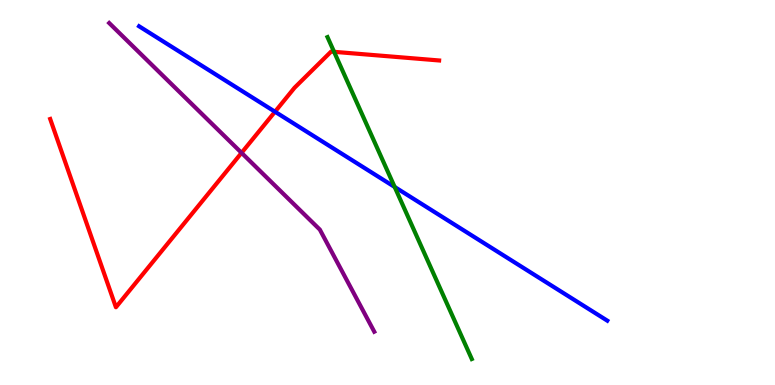[{'lines': ['blue', 'red'], 'intersections': [{'x': 3.55, 'y': 7.1}]}, {'lines': ['green', 'red'], 'intersections': [{'x': 4.31, 'y': 8.65}]}, {'lines': ['purple', 'red'], 'intersections': [{'x': 3.12, 'y': 6.03}]}, {'lines': ['blue', 'green'], 'intersections': [{'x': 5.09, 'y': 5.14}]}, {'lines': ['blue', 'purple'], 'intersections': []}, {'lines': ['green', 'purple'], 'intersections': []}]